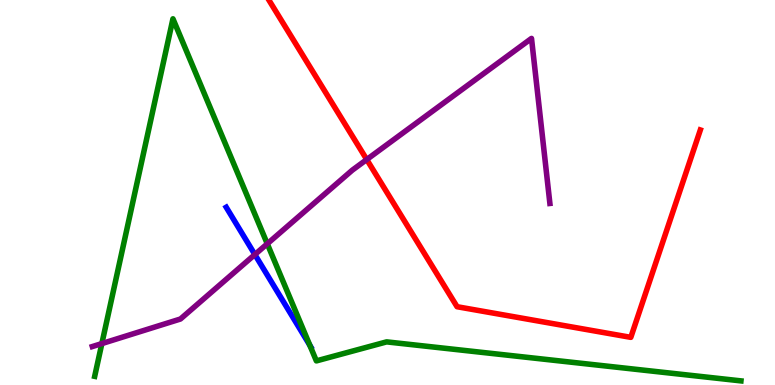[{'lines': ['blue', 'red'], 'intersections': []}, {'lines': ['green', 'red'], 'intersections': []}, {'lines': ['purple', 'red'], 'intersections': [{'x': 4.73, 'y': 5.86}]}, {'lines': ['blue', 'green'], 'intersections': [{'x': 4.0, 'y': 1.03}]}, {'lines': ['blue', 'purple'], 'intersections': [{'x': 3.29, 'y': 3.39}]}, {'lines': ['green', 'purple'], 'intersections': [{'x': 1.31, 'y': 1.08}, {'x': 3.45, 'y': 3.67}]}]